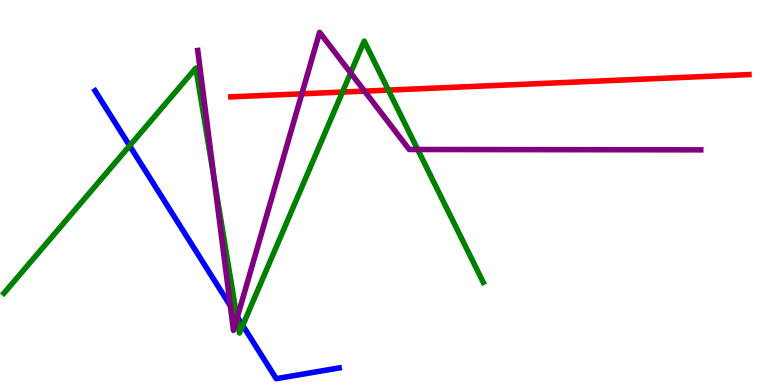[{'lines': ['blue', 'red'], 'intersections': []}, {'lines': ['green', 'red'], 'intersections': [{'x': 4.42, 'y': 7.61}, {'x': 5.01, 'y': 7.66}]}, {'lines': ['purple', 'red'], 'intersections': [{'x': 3.89, 'y': 7.56}, {'x': 4.7, 'y': 7.63}]}, {'lines': ['blue', 'green'], 'intersections': [{'x': 1.67, 'y': 6.21}, {'x': 3.05, 'y': 1.8}, {'x': 3.13, 'y': 1.55}]}, {'lines': ['blue', 'purple'], 'intersections': [{'x': 2.97, 'y': 2.06}, {'x': 3.06, 'y': 1.77}]}, {'lines': ['green', 'purple'], 'intersections': [{'x': 2.76, 'y': 5.34}, {'x': 3.06, 'y': 1.74}, {'x': 4.52, 'y': 8.11}, {'x': 5.39, 'y': 6.12}]}]